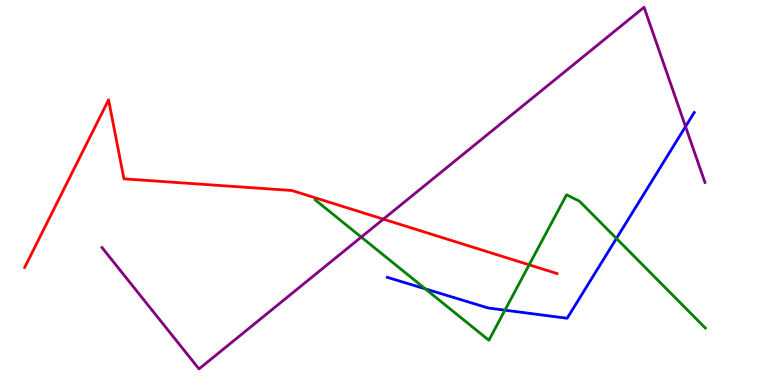[{'lines': ['blue', 'red'], 'intersections': []}, {'lines': ['green', 'red'], 'intersections': [{'x': 6.83, 'y': 3.12}]}, {'lines': ['purple', 'red'], 'intersections': [{'x': 4.95, 'y': 4.31}]}, {'lines': ['blue', 'green'], 'intersections': [{'x': 5.49, 'y': 2.5}, {'x': 6.52, 'y': 1.94}, {'x': 7.95, 'y': 3.81}]}, {'lines': ['blue', 'purple'], 'intersections': [{'x': 8.85, 'y': 6.71}]}, {'lines': ['green', 'purple'], 'intersections': [{'x': 4.66, 'y': 3.84}]}]